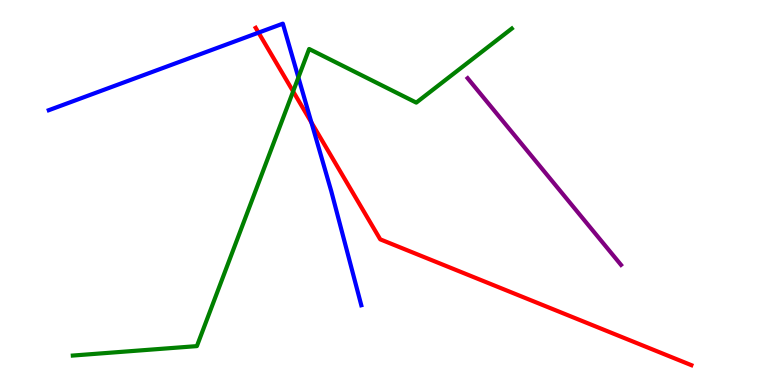[{'lines': ['blue', 'red'], 'intersections': [{'x': 3.34, 'y': 9.15}, {'x': 4.02, 'y': 6.82}]}, {'lines': ['green', 'red'], 'intersections': [{'x': 3.78, 'y': 7.63}]}, {'lines': ['purple', 'red'], 'intersections': []}, {'lines': ['blue', 'green'], 'intersections': [{'x': 3.85, 'y': 7.99}]}, {'lines': ['blue', 'purple'], 'intersections': []}, {'lines': ['green', 'purple'], 'intersections': []}]